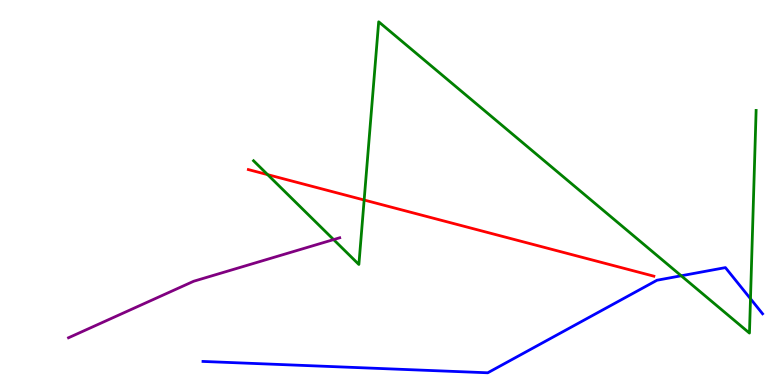[{'lines': ['blue', 'red'], 'intersections': []}, {'lines': ['green', 'red'], 'intersections': [{'x': 3.45, 'y': 5.46}, {'x': 4.7, 'y': 4.8}]}, {'lines': ['purple', 'red'], 'intersections': []}, {'lines': ['blue', 'green'], 'intersections': [{'x': 8.79, 'y': 2.84}, {'x': 9.68, 'y': 2.24}]}, {'lines': ['blue', 'purple'], 'intersections': []}, {'lines': ['green', 'purple'], 'intersections': [{'x': 4.3, 'y': 3.78}]}]